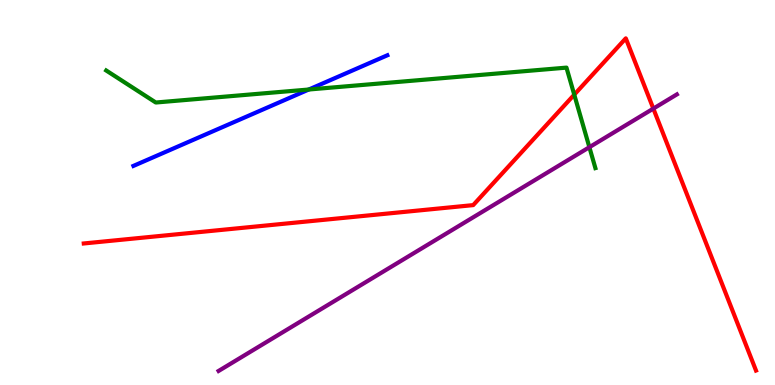[{'lines': ['blue', 'red'], 'intersections': []}, {'lines': ['green', 'red'], 'intersections': [{'x': 7.41, 'y': 7.54}]}, {'lines': ['purple', 'red'], 'intersections': [{'x': 8.43, 'y': 7.18}]}, {'lines': ['blue', 'green'], 'intersections': [{'x': 3.98, 'y': 7.67}]}, {'lines': ['blue', 'purple'], 'intersections': []}, {'lines': ['green', 'purple'], 'intersections': [{'x': 7.6, 'y': 6.18}]}]